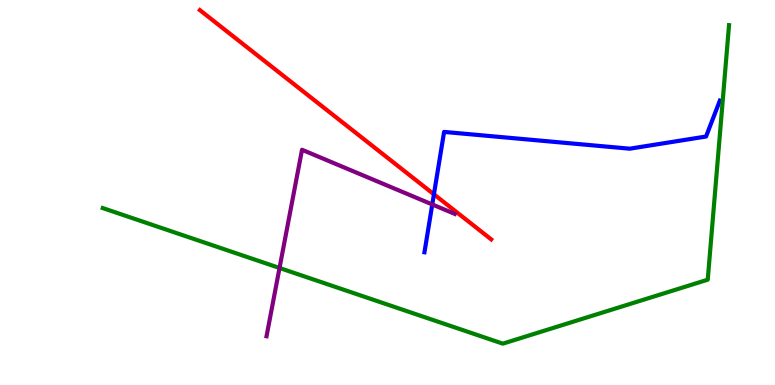[{'lines': ['blue', 'red'], 'intersections': [{'x': 5.6, 'y': 4.95}]}, {'lines': ['green', 'red'], 'intersections': []}, {'lines': ['purple', 'red'], 'intersections': []}, {'lines': ['blue', 'green'], 'intersections': []}, {'lines': ['blue', 'purple'], 'intersections': [{'x': 5.58, 'y': 4.69}]}, {'lines': ['green', 'purple'], 'intersections': [{'x': 3.61, 'y': 3.04}]}]